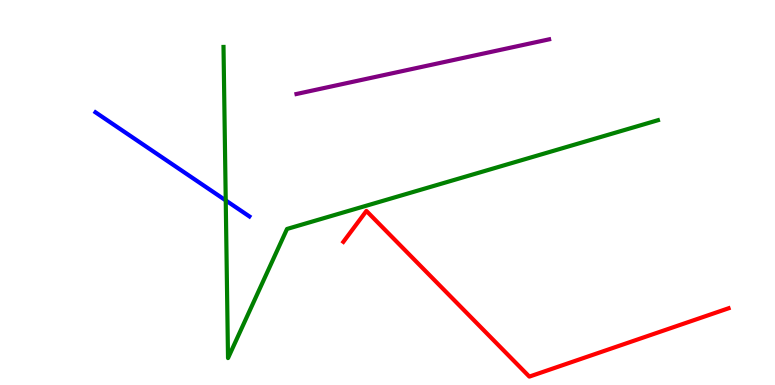[{'lines': ['blue', 'red'], 'intersections': []}, {'lines': ['green', 'red'], 'intersections': []}, {'lines': ['purple', 'red'], 'intersections': []}, {'lines': ['blue', 'green'], 'intersections': [{'x': 2.91, 'y': 4.79}]}, {'lines': ['blue', 'purple'], 'intersections': []}, {'lines': ['green', 'purple'], 'intersections': []}]